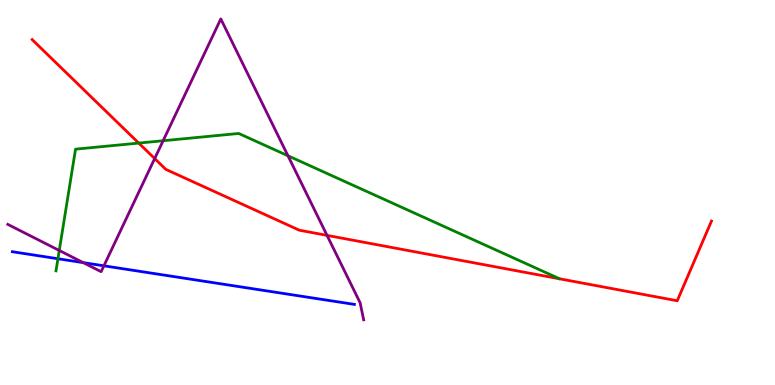[{'lines': ['blue', 'red'], 'intersections': []}, {'lines': ['green', 'red'], 'intersections': [{'x': 1.79, 'y': 6.28}]}, {'lines': ['purple', 'red'], 'intersections': [{'x': 2.0, 'y': 5.88}, {'x': 4.22, 'y': 3.89}]}, {'lines': ['blue', 'green'], 'intersections': [{'x': 0.748, 'y': 3.28}]}, {'lines': ['blue', 'purple'], 'intersections': [{'x': 1.07, 'y': 3.18}, {'x': 1.34, 'y': 3.1}]}, {'lines': ['green', 'purple'], 'intersections': [{'x': 0.765, 'y': 3.49}, {'x': 2.1, 'y': 6.34}, {'x': 3.72, 'y': 5.95}]}]